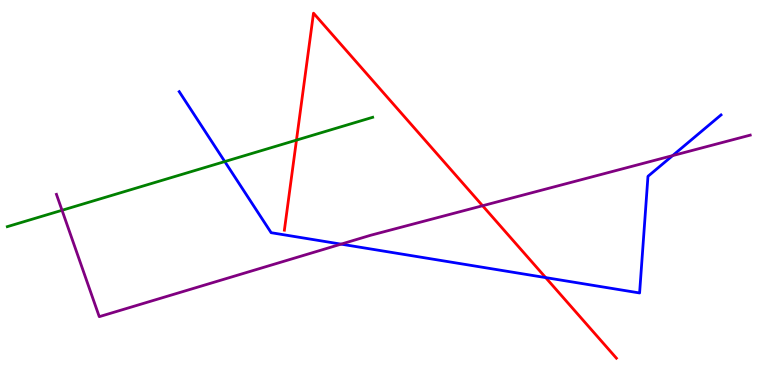[{'lines': ['blue', 'red'], 'intersections': [{'x': 7.04, 'y': 2.79}]}, {'lines': ['green', 'red'], 'intersections': [{'x': 3.83, 'y': 6.36}]}, {'lines': ['purple', 'red'], 'intersections': [{'x': 6.23, 'y': 4.66}]}, {'lines': ['blue', 'green'], 'intersections': [{'x': 2.9, 'y': 5.8}]}, {'lines': ['blue', 'purple'], 'intersections': [{'x': 4.4, 'y': 3.66}, {'x': 8.68, 'y': 5.96}]}, {'lines': ['green', 'purple'], 'intersections': [{'x': 0.8, 'y': 4.54}]}]